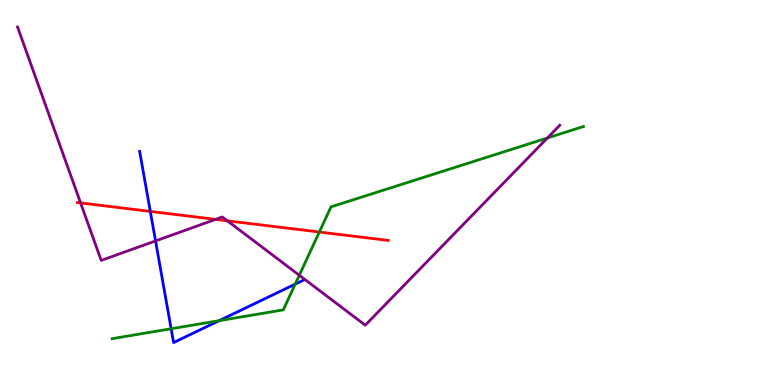[{'lines': ['blue', 'red'], 'intersections': [{'x': 1.94, 'y': 4.51}]}, {'lines': ['green', 'red'], 'intersections': [{'x': 4.12, 'y': 3.97}]}, {'lines': ['purple', 'red'], 'intersections': [{'x': 1.04, 'y': 4.73}, {'x': 2.78, 'y': 4.3}, {'x': 2.93, 'y': 4.26}]}, {'lines': ['blue', 'green'], 'intersections': [{'x': 2.21, 'y': 1.46}, {'x': 2.83, 'y': 1.67}, {'x': 3.81, 'y': 2.62}]}, {'lines': ['blue', 'purple'], 'intersections': [{'x': 2.01, 'y': 3.74}]}, {'lines': ['green', 'purple'], 'intersections': [{'x': 3.86, 'y': 2.85}, {'x': 7.06, 'y': 6.42}]}]